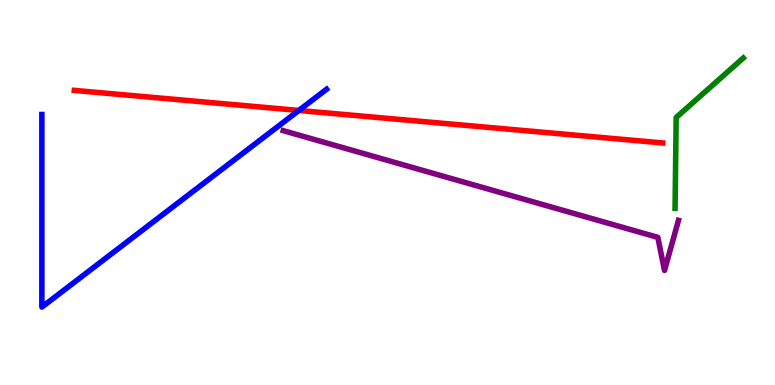[{'lines': ['blue', 'red'], 'intersections': [{'x': 3.86, 'y': 7.13}]}, {'lines': ['green', 'red'], 'intersections': []}, {'lines': ['purple', 'red'], 'intersections': []}, {'lines': ['blue', 'green'], 'intersections': []}, {'lines': ['blue', 'purple'], 'intersections': []}, {'lines': ['green', 'purple'], 'intersections': []}]